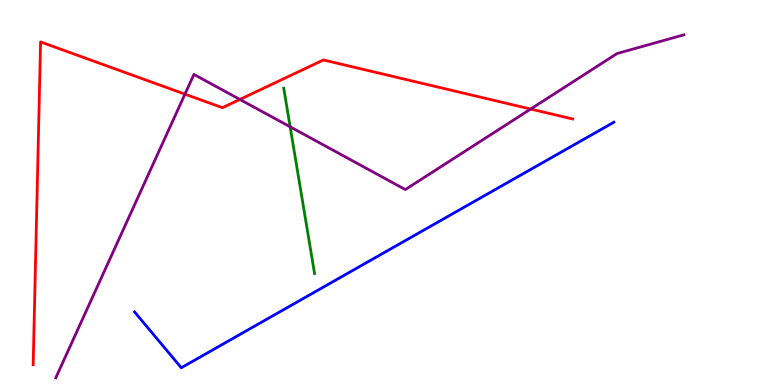[{'lines': ['blue', 'red'], 'intersections': []}, {'lines': ['green', 'red'], 'intersections': []}, {'lines': ['purple', 'red'], 'intersections': [{'x': 2.39, 'y': 7.55}, {'x': 3.1, 'y': 7.42}, {'x': 6.85, 'y': 7.17}]}, {'lines': ['blue', 'green'], 'intersections': []}, {'lines': ['blue', 'purple'], 'intersections': []}, {'lines': ['green', 'purple'], 'intersections': [{'x': 3.74, 'y': 6.71}]}]